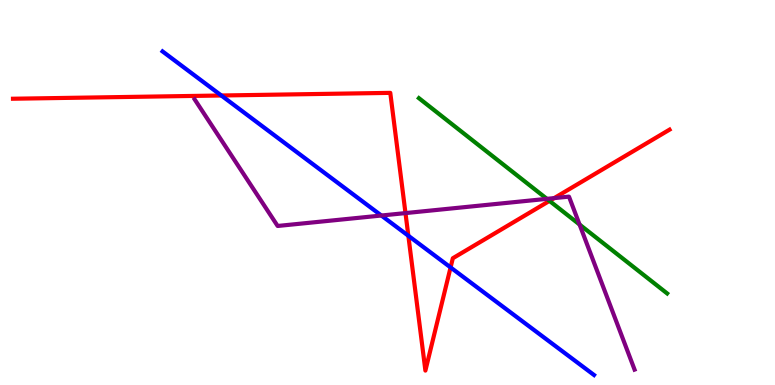[{'lines': ['blue', 'red'], 'intersections': [{'x': 2.86, 'y': 7.52}, {'x': 5.27, 'y': 3.88}, {'x': 5.81, 'y': 3.05}]}, {'lines': ['green', 'red'], 'intersections': [{'x': 7.09, 'y': 4.78}]}, {'lines': ['purple', 'red'], 'intersections': [{'x': 5.23, 'y': 4.47}, {'x': 7.15, 'y': 4.85}]}, {'lines': ['blue', 'green'], 'intersections': []}, {'lines': ['blue', 'purple'], 'intersections': [{'x': 4.92, 'y': 4.4}]}, {'lines': ['green', 'purple'], 'intersections': [{'x': 7.06, 'y': 4.84}, {'x': 7.48, 'y': 4.17}]}]